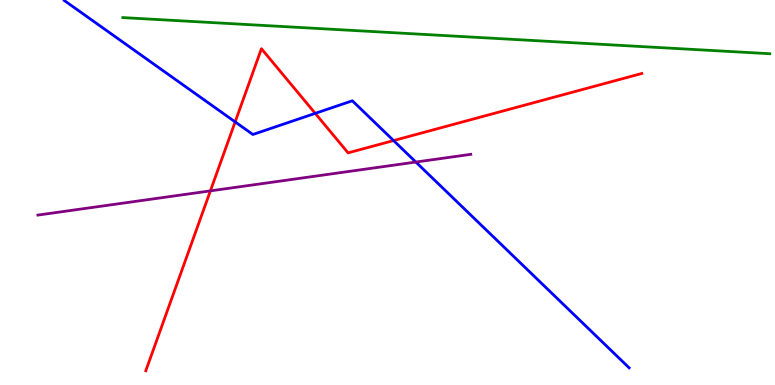[{'lines': ['blue', 'red'], 'intersections': [{'x': 3.03, 'y': 6.83}, {'x': 4.07, 'y': 7.06}, {'x': 5.08, 'y': 6.35}]}, {'lines': ['green', 'red'], 'intersections': []}, {'lines': ['purple', 'red'], 'intersections': [{'x': 2.71, 'y': 5.04}]}, {'lines': ['blue', 'green'], 'intersections': []}, {'lines': ['blue', 'purple'], 'intersections': [{'x': 5.37, 'y': 5.79}]}, {'lines': ['green', 'purple'], 'intersections': []}]